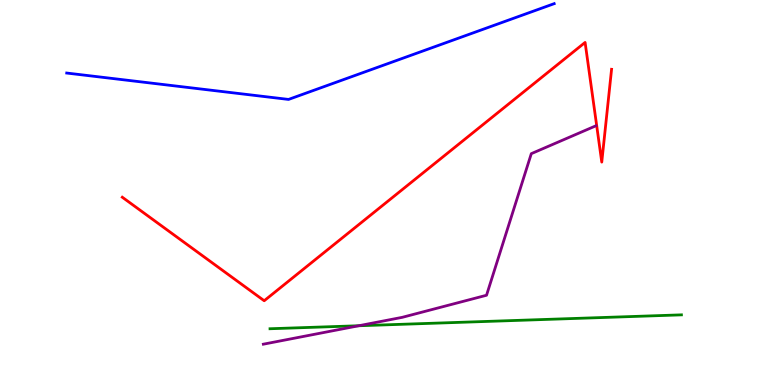[{'lines': ['blue', 'red'], 'intersections': []}, {'lines': ['green', 'red'], 'intersections': []}, {'lines': ['purple', 'red'], 'intersections': []}, {'lines': ['blue', 'green'], 'intersections': []}, {'lines': ['blue', 'purple'], 'intersections': []}, {'lines': ['green', 'purple'], 'intersections': [{'x': 4.63, 'y': 1.54}]}]